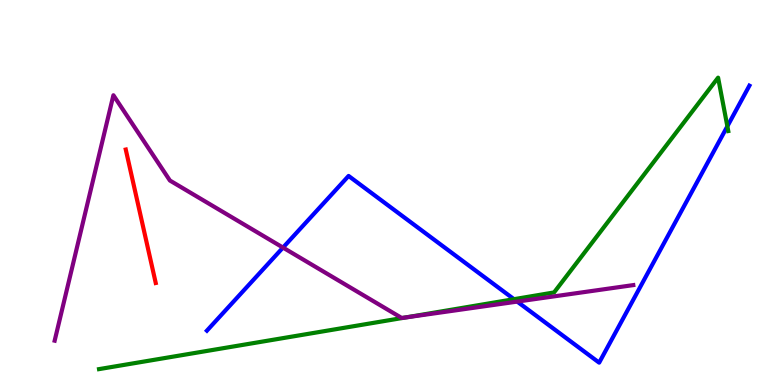[{'lines': ['blue', 'red'], 'intersections': []}, {'lines': ['green', 'red'], 'intersections': []}, {'lines': ['purple', 'red'], 'intersections': []}, {'lines': ['blue', 'green'], 'intersections': [{'x': 6.63, 'y': 2.23}, {'x': 9.39, 'y': 6.72}]}, {'lines': ['blue', 'purple'], 'intersections': [{'x': 3.65, 'y': 3.57}, {'x': 6.67, 'y': 2.17}]}, {'lines': ['green', 'purple'], 'intersections': [{'x': 5.23, 'y': 1.75}]}]